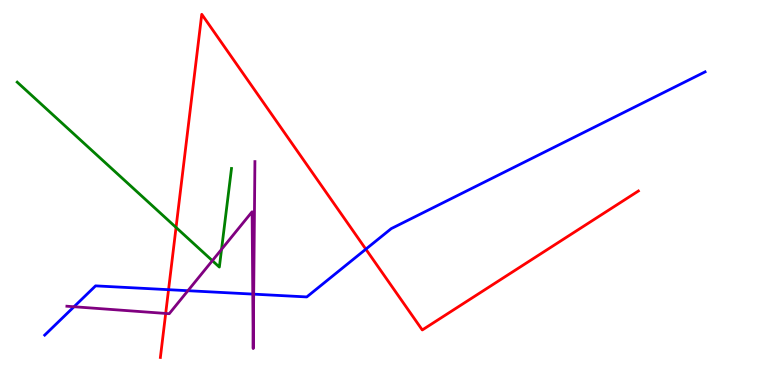[{'lines': ['blue', 'red'], 'intersections': [{'x': 2.17, 'y': 2.48}, {'x': 4.72, 'y': 3.53}]}, {'lines': ['green', 'red'], 'intersections': [{'x': 2.27, 'y': 4.09}]}, {'lines': ['purple', 'red'], 'intersections': [{'x': 2.14, 'y': 1.86}]}, {'lines': ['blue', 'green'], 'intersections': []}, {'lines': ['blue', 'purple'], 'intersections': [{'x': 0.955, 'y': 2.03}, {'x': 2.42, 'y': 2.45}, {'x': 3.26, 'y': 2.36}, {'x': 3.27, 'y': 2.36}]}, {'lines': ['green', 'purple'], 'intersections': [{'x': 2.74, 'y': 3.23}, {'x': 2.86, 'y': 3.52}]}]